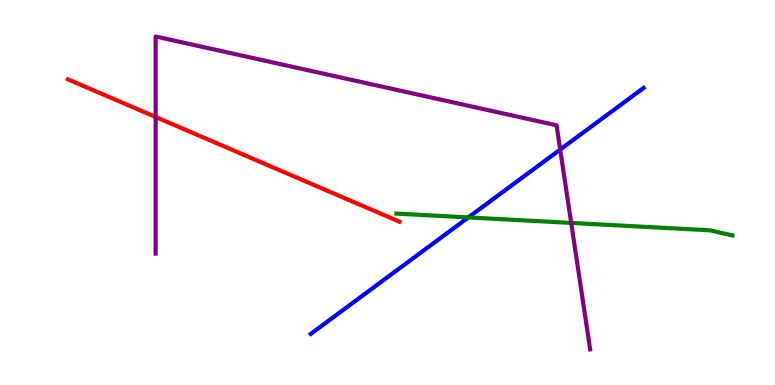[{'lines': ['blue', 'red'], 'intersections': []}, {'lines': ['green', 'red'], 'intersections': []}, {'lines': ['purple', 'red'], 'intersections': [{'x': 2.01, 'y': 6.96}]}, {'lines': ['blue', 'green'], 'intersections': [{'x': 6.04, 'y': 4.35}]}, {'lines': ['blue', 'purple'], 'intersections': [{'x': 7.23, 'y': 6.12}]}, {'lines': ['green', 'purple'], 'intersections': [{'x': 7.37, 'y': 4.21}]}]